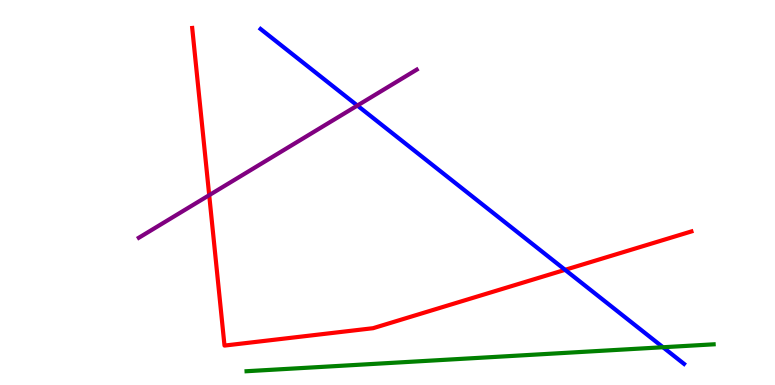[{'lines': ['blue', 'red'], 'intersections': [{'x': 7.29, 'y': 2.99}]}, {'lines': ['green', 'red'], 'intersections': []}, {'lines': ['purple', 'red'], 'intersections': [{'x': 2.7, 'y': 4.93}]}, {'lines': ['blue', 'green'], 'intersections': [{'x': 8.55, 'y': 0.981}]}, {'lines': ['blue', 'purple'], 'intersections': [{'x': 4.61, 'y': 7.26}]}, {'lines': ['green', 'purple'], 'intersections': []}]